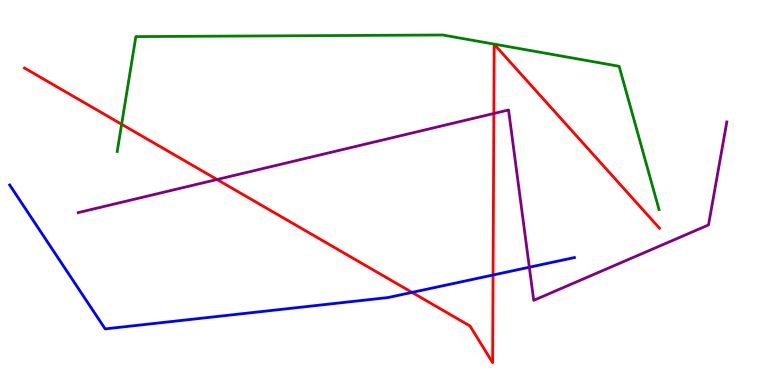[{'lines': ['blue', 'red'], 'intersections': [{'x': 5.32, 'y': 2.41}, {'x': 6.36, 'y': 2.86}]}, {'lines': ['green', 'red'], 'intersections': [{'x': 1.57, 'y': 6.77}]}, {'lines': ['purple', 'red'], 'intersections': [{'x': 2.8, 'y': 5.34}, {'x': 6.37, 'y': 7.05}]}, {'lines': ['blue', 'green'], 'intersections': []}, {'lines': ['blue', 'purple'], 'intersections': [{'x': 6.83, 'y': 3.06}]}, {'lines': ['green', 'purple'], 'intersections': []}]